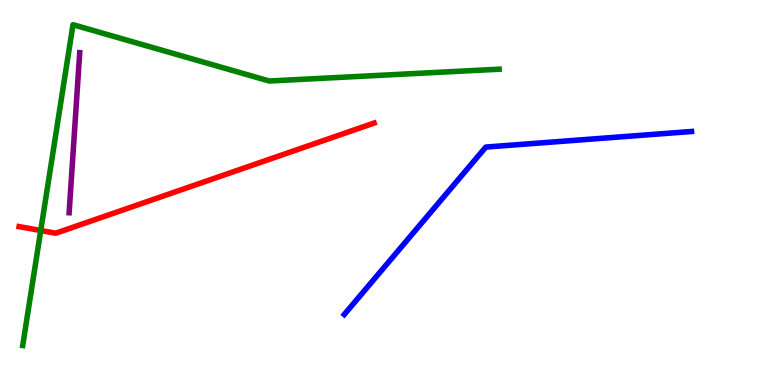[{'lines': ['blue', 'red'], 'intersections': []}, {'lines': ['green', 'red'], 'intersections': [{'x': 0.526, 'y': 4.01}]}, {'lines': ['purple', 'red'], 'intersections': []}, {'lines': ['blue', 'green'], 'intersections': []}, {'lines': ['blue', 'purple'], 'intersections': []}, {'lines': ['green', 'purple'], 'intersections': []}]